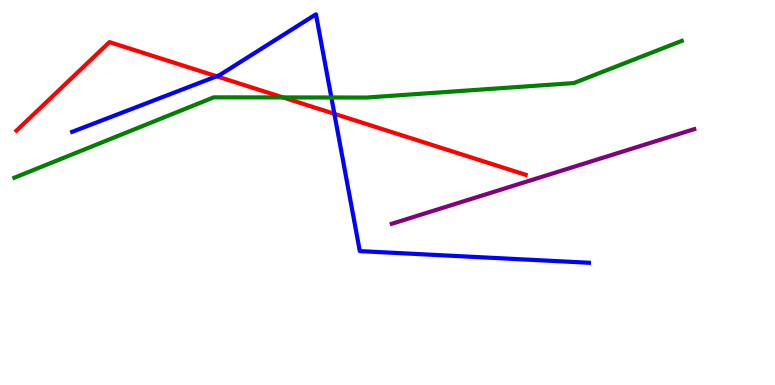[{'lines': ['blue', 'red'], 'intersections': [{'x': 2.8, 'y': 8.02}, {'x': 4.31, 'y': 7.04}]}, {'lines': ['green', 'red'], 'intersections': [{'x': 3.65, 'y': 7.47}]}, {'lines': ['purple', 'red'], 'intersections': []}, {'lines': ['blue', 'green'], 'intersections': [{'x': 4.28, 'y': 7.47}]}, {'lines': ['blue', 'purple'], 'intersections': []}, {'lines': ['green', 'purple'], 'intersections': []}]